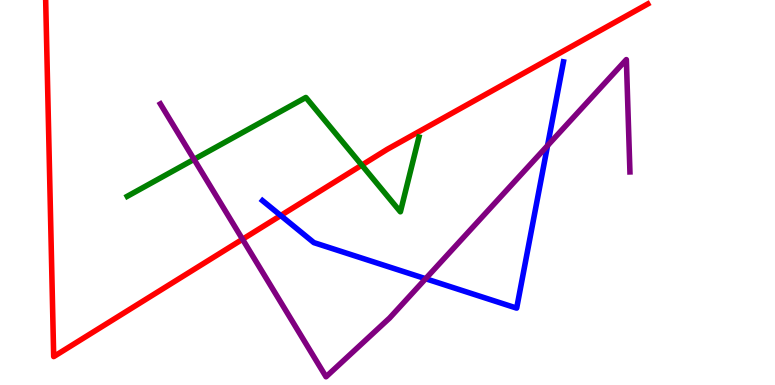[{'lines': ['blue', 'red'], 'intersections': [{'x': 3.62, 'y': 4.4}]}, {'lines': ['green', 'red'], 'intersections': [{'x': 4.67, 'y': 5.71}]}, {'lines': ['purple', 'red'], 'intersections': [{'x': 3.13, 'y': 3.79}]}, {'lines': ['blue', 'green'], 'intersections': []}, {'lines': ['blue', 'purple'], 'intersections': [{'x': 5.49, 'y': 2.76}, {'x': 7.07, 'y': 6.22}]}, {'lines': ['green', 'purple'], 'intersections': [{'x': 2.5, 'y': 5.86}]}]